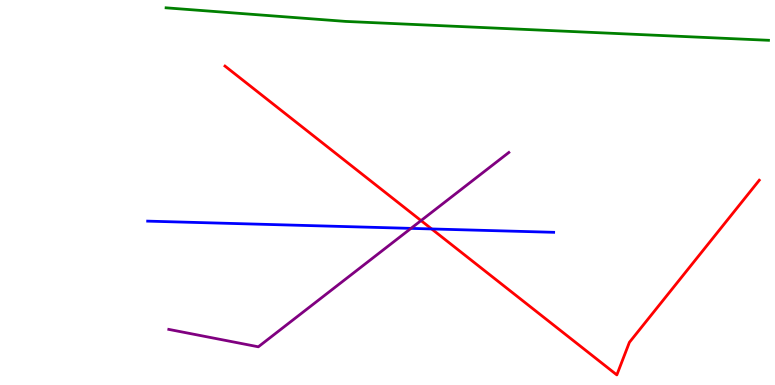[{'lines': ['blue', 'red'], 'intersections': [{'x': 5.57, 'y': 4.05}]}, {'lines': ['green', 'red'], 'intersections': []}, {'lines': ['purple', 'red'], 'intersections': [{'x': 5.43, 'y': 4.27}]}, {'lines': ['blue', 'green'], 'intersections': []}, {'lines': ['blue', 'purple'], 'intersections': [{'x': 5.3, 'y': 4.07}]}, {'lines': ['green', 'purple'], 'intersections': []}]